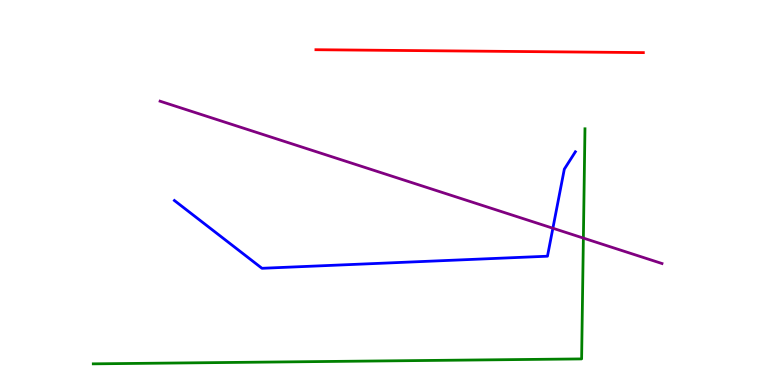[{'lines': ['blue', 'red'], 'intersections': []}, {'lines': ['green', 'red'], 'intersections': []}, {'lines': ['purple', 'red'], 'intersections': []}, {'lines': ['blue', 'green'], 'intersections': []}, {'lines': ['blue', 'purple'], 'intersections': [{'x': 7.13, 'y': 4.07}]}, {'lines': ['green', 'purple'], 'intersections': [{'x': 7.53, 'y': 3.82}]}]